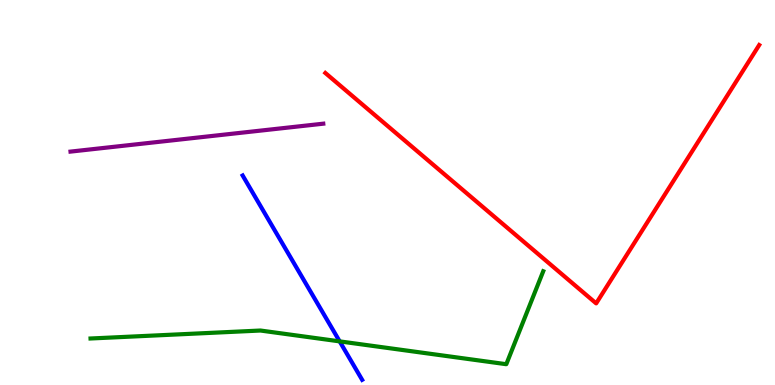[{'lines': ['blue', 'red'], 'intersections': []}, {'lines': ['green', 'red'], 'intersections': []}, {'lines': ['purple', 'red'], 'intersections': []}, {'lines': ['blue', 'green'], 'intersections': [{'x': 4.38, 'y': 1.13}]}, {'lines': ['blue', 'purple'], 'intersections': []}, {'lines': ['green', 'purple'], 'intersections': []}]